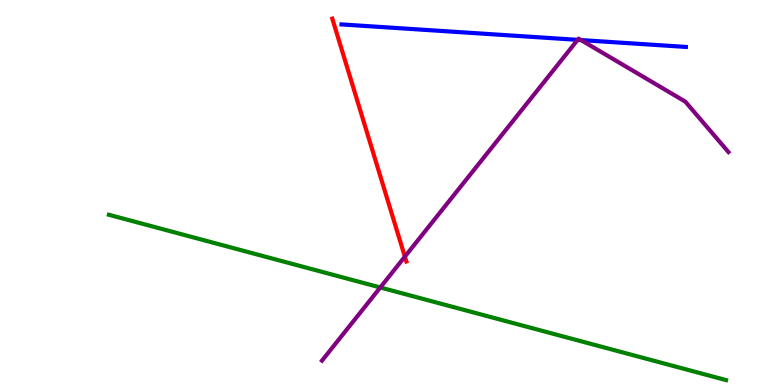[{'lines': ['blue', 'red'], 'intersections': []}, {'lines': ['green', 'red'], 'intersections': []}, {'lines': ['purple', 'red'], 'intersections': [{'x': 5.22, 'y': 3.33}]}, {'lines': ['blue', 'green'], 'intersections': []}, {'lines': ['blue', 'purple'], 'intersections': [{'x': 7.45, 'y': 8.96}, {'x': 7.5, 'y': 8.96}]}, {'lines': ['green', 'purple'], 'intersections': [{'x': 4.91, 'y': 2.53}]}]